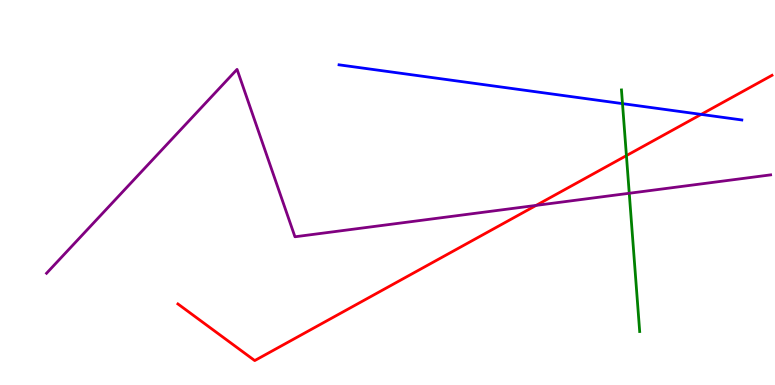[{'lines': ['blue', 'red'], 'intersections': [{'x': 9.05, 'y': 7.03}]}, {'lines': ['green', 'red'], 'intersections': [{'x': 8.08, 'y': 5.96}]}, {'lines': ['purple', 'red'], 'intersections': [{'x': 6.92, 'y': 4.67}]}, {'lines': ['blue', 'green'], 'intersections': [{'x': 8.03, 'y': 7.31}]}, {'lines': ['blue', 'purple'], 'intersections': []}, {'lines': ['green', 'purple'], 'intersections': [{'x': 8.12, 'y': 4.98}]}]